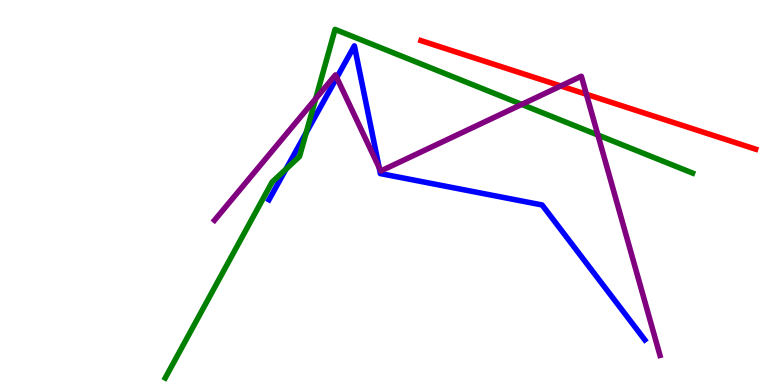[{'lines': ['blue', 'red'], 'intersections': []}, {'lines': ['green', 'red'], 'intersections': []}, {'lines': ['purple', 'red'], 'intersections': [{'x': 7.24, 'y': 7.77}, {'x': 7.57, 'y': 7.55}]}, {'lines': ['blue', 'green'], 'intersections': [{'x': 3.69, 'y': 5.61}, {'x': 3.95, 'y': 6.55}]}, {'lines': ['blue', 'purple'], 'intersections': [{'x': 4.35, 'y': 7.98}, {'x': 4.89, 'y': 5.65}]}, {'lines': ['green', 'purple'], 'intersections': [{'x': 4.07, 'y': 7.44}, {'x': 6.73, 'y': 7.29}, {'x': 7.71, 'y': 6.49}]}]